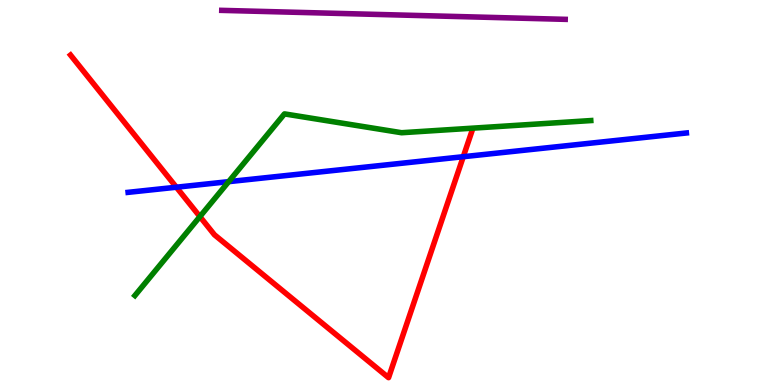[{'lines': ['blue', 'red'], 'intersections': [{'x': 2.28, 'y': 5.14}, {'x': 5.98, 'y': 5.93}]}, {'lines': ['green', 'red'], 'intersections': [{'x': 2.58, 'y': 4.37}]}, {'lines': ['purple', 'red'], 'intersections': []}, {'lines': ['blue', 'green'], 'intersections': [{'x': 2.95, 'y': 5.28}]}, {'lines': ['blue', 'purple'], 'intersections': []}, {'lines': ['green', 'purple'], 'intersections': []}]